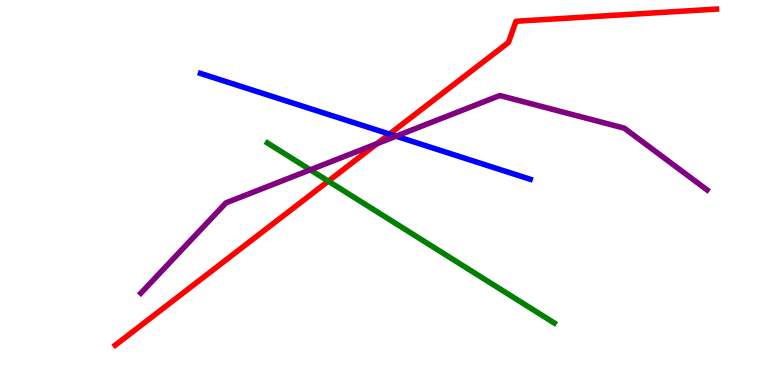[{'lines': ['blue', 'red'], 'intersections': [{'x': 5.03, 'y': 6.52}]}, {'lines': ['green', 'red'], 'intersections': [{'x': 4.24, 'y': 5.29}]}, {'lines': ['purple', 'red'], 'intersections': [{'x': 4.86, 'y': 6.27}]}, {'lines': ['blue', 'green'], 'intersections': []}, {'lines': ['blue', 'purple'], 'intersections': [{'x': 5.11, 'y': 6.46}]}, {'lines': ['green', 'purple'], 'intersections': [{'x': 4.0, 'y': 5.59}]}]